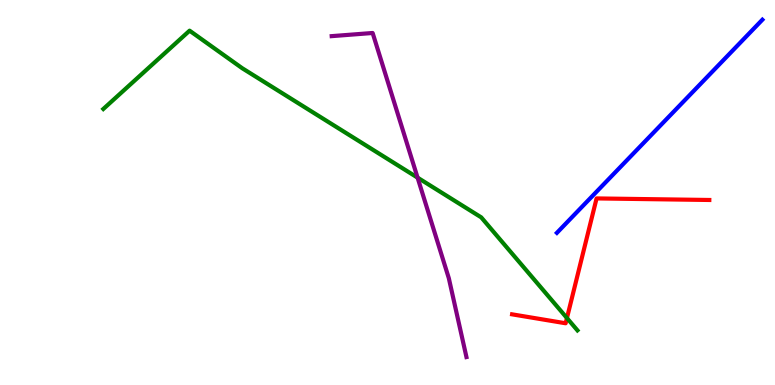[{'lines': ['blue', 'red'], 'intersections': []}, {'lines': ['green', 'red'], 'intersections': [{'x': 7.32, 'y': 1.74}]}, {'lines': ['purple', 'red'], 'intersections': []}, {'lines': ['blue', 'green'], 'intersections': []}, {'lines': ['blue', 'purple'], 'intersections': []}, {'lines': ['green', 'purple'], 'intersections': [{'x': 5.39, 'y': 5.39}]}]